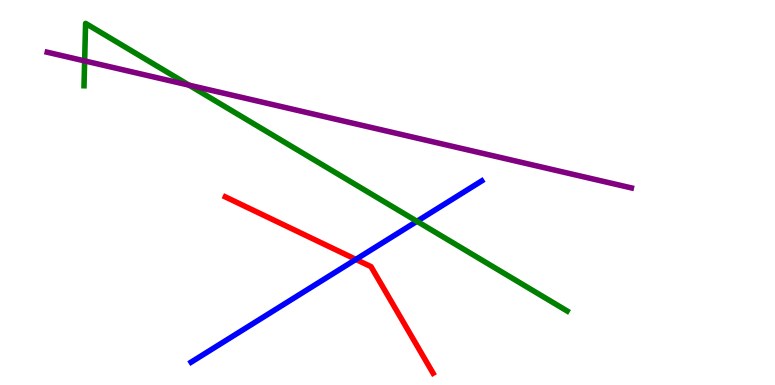[{'lines': ['blue', 'red'], 'intersections': [{'x': 4.59, 'y': 3.26}]}, {'lines': ['green', 'red'], 'intersections': []}, {'lines': ['purple', 'red'], 'intersections': []}, {'lines': ['blue', 'green'], 'intersections': [{'x': 5.38, 'y': 4.25}]}, {'lines': ['blue', 'purple'], 'intersections': []}, {'lines': ['green', 'purple'], 'intersections': [{'x': 1.09, 'y': 8.42}, {'x': 2.44, 'y': 7.79}]}]